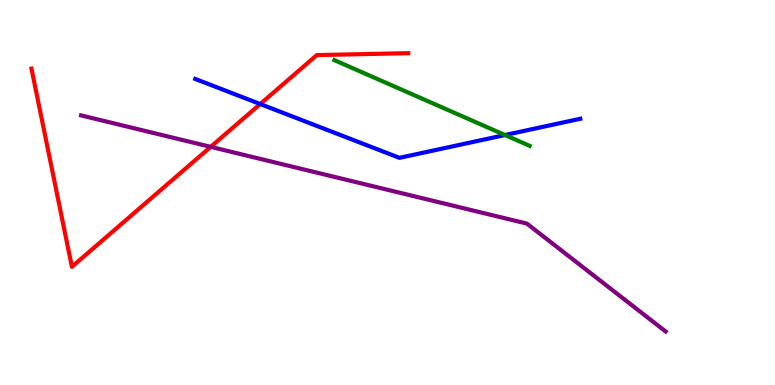[{'lines': ['blue', 'red'], 'intersections': [{'x': 3.36, 'y': 7.3}]}, {'lines': ['green', 'red'], 'intersections': []}, {'lines': ['purple', 'red'], 'intersections': [{'x': 2.72, 'y': 6.19}]}, {'lines': ['blue', 'green'], 'intersections': [{'x': 6.52, 'y': 6.49}]}, {'lines': ['blue', 'purple'], 'intersections': []}, {'lines': ['green', 'purple'], 'intersections': []}]